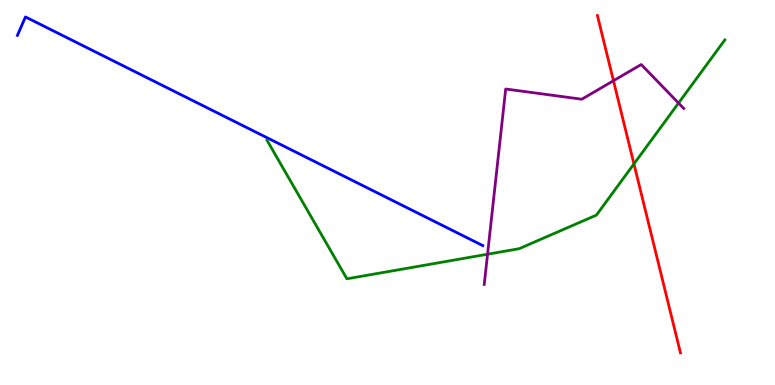[{'lines': ['blue', 'red'], 'intersections': []}, {'lines': ['green', 'red'], 'intersections': [{'x': 8.18, 'y': 5.74}]}, {'lines': ['purple', 'red'], 'intersections': [{'x': 7.92, 'y': 7.9}]}, {'lines': ['blue', 'green'], 'intersections': []}, {'lines': ['blue', 'purple'], 'intersections': []}, {'lines': ['green', 'purple'], 'intersections': [{'x': 6.29, 'y': 3.4}, {'x': 8.76, 'y': 7.32}]}]